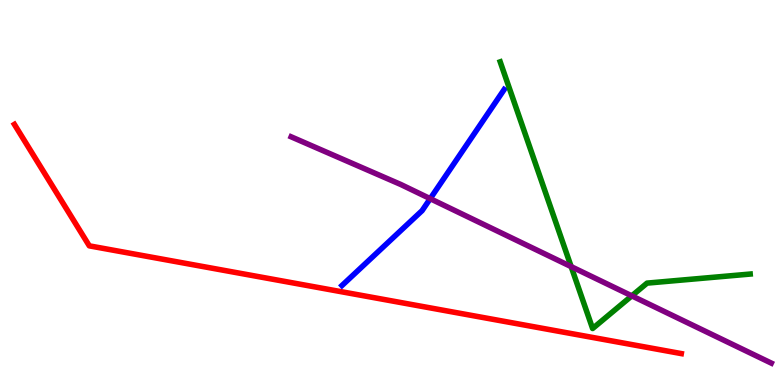[{'lines': ['blue', 'red'], 'intersections': []}, {'lines': ['green', 'red'], 'intersections': []}, {'lines': ['purple', 'red'], 'intersections': []}, {'lines': ['blue', 'green'], 'intersections': []}, {'lines': ['blue', 'purple'], 'intersections': [{'x': 5.55, 'y': 4.84}]}, {'lines': ['green', 'purple'], 'intersections': [{'x': 7.37, 'y': 3.07}, {'x': 8.15, 'y': 2.32}]}]